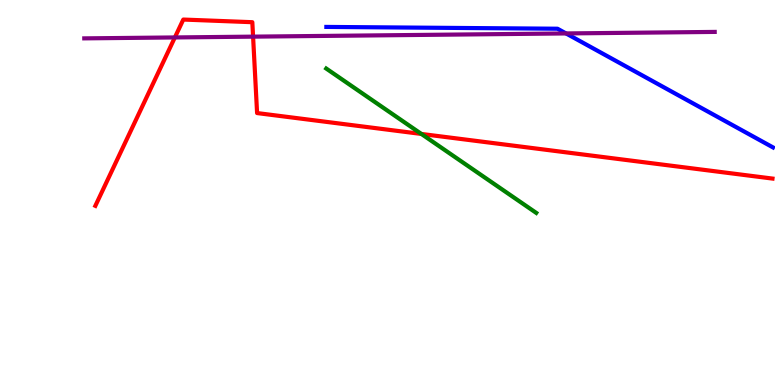[{'lines': ['blue', 'red'], 'intersections': []}, {'lines': ['green', 'red'], 'intersections': [{'x': 5.44, 'y': 6.52}]}, {'lines': ['purple', 'red'], 'intersections': [{'x': 2.26, 'y': 9.03}, {'x': 3.27, 'y': 9.05}]}, {'lines': ['blue', 'green'], 'intersections': []}, {'lines': ['blue', 'purple'], 'intersections': [{'x': 7.3, 'y': 9.13}]}, {'lines': ['green', 'purple'], 'intersections': []}]